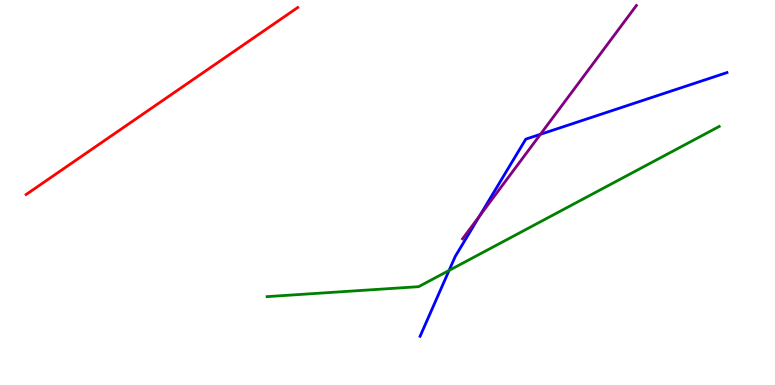[{'lines': ['blue', 'red'], 'intersections': []}, {'lines': ['green', 'red'], 'intersections': []}, {'lines': ['purple', 'red'], 'intersections': []}, {'lines': ['blue', 'green'], 'intersections': [{'x': 5.79, 'y': 2.98}]}, {'lines': ['blue', 'purple'], 'intersections': [{'x': 6.19, 'y': 4.39}, {'x': 6.97, 'y': 6.51}]}, {'lines': ['green', 'purple'], 'intersections': []}]